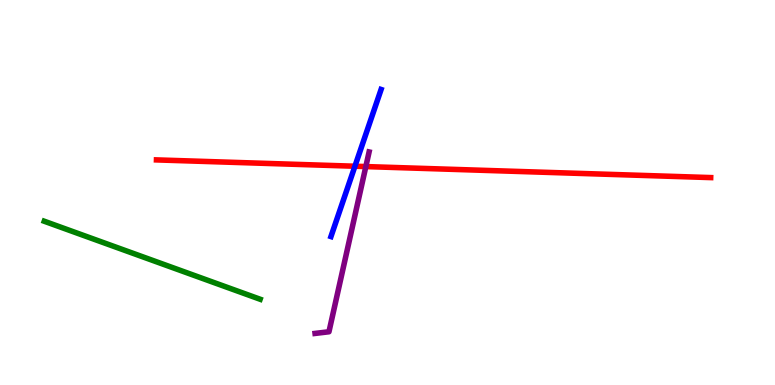[{'lines': ['blue', 'red'], 'intersections': [{'x': 4.58, 'y': 5.68}]}, {'lines': ['green', 'red'], 'intersections': []}, {'lines': ['purple', 'red'], 'intersections': [{'x': 4.72, 'y': 5.67}]}, {'lines': ['blue', 'green'], 'intersections': []}, {'lines': ['blue', 'purple'], 'intersections': []}, {'lines': ['green', 'purple'], 'intersections': []}]